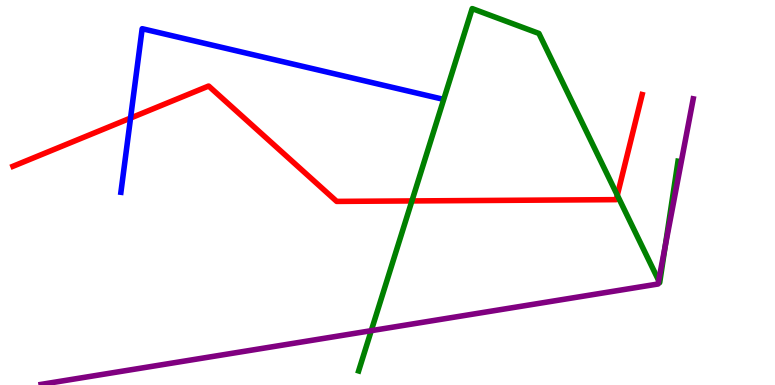[{'lines': ['blue', 'red'], 'intersections': [{'x': 1.68, 'y': 6.93}]}, {'lines': ['green', 'red'], 'intersections': [{'x': 5.31, 'y': 4.78}, {'x': 7.97, 'y': 4.93}]}, {'lines': ['purple', 'red'], 'intersections': []}, {'lines': ['blue', 'green'], 'intersections': []}, {'lines': ['blue', 'purple'], 'intersections': []}, {'lines': ['green', 'purple'], 'intersections': [{'x': 4.79, 'y': 1.41}, {'x': 8.5, 'y': 2.71}, {'x': 8.58, 'y': 3.59}]}]